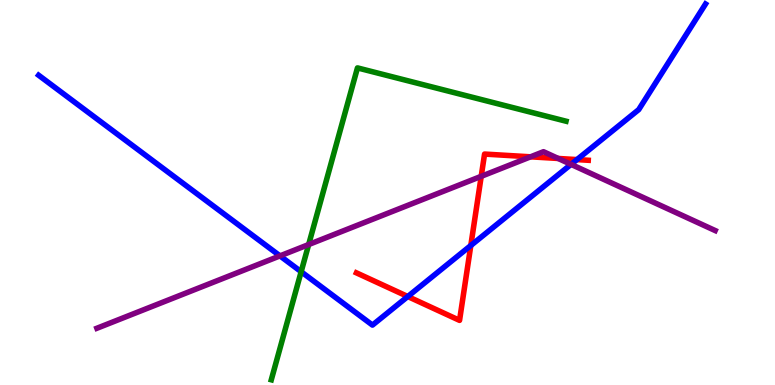[{'lines': ['blue', 'red'], 'intersections': [{'x': 5.26, 'y': 2.3}, {'x': 6.07, 'y': 3.62}, {'x': 7.44, 'y': 5.85}]}, {'lines': ['green', 'red'], 'intersections': []}, {'lines': ['purple', 'red'], 'intersections': [{'x': 6.21, 'y': 5.42}, {'x': 6.85, 'y': 5.93}, {'x': 7.2, 'y': 5.88}]}, {'lines': ['blue', 'green'], 'intersections': [{'x': 3.89, 'y': 2.94}]}, {'lines': ['blue', 'purple'], 'intersections': [{'x': 3.61, 'y': 3.35}, {'x': 7.37, 'y': 5.73}]}, {'lines': ['green', 'purple'], 'intersections': [{'x': 3.98, 'y': 3.65}]}]